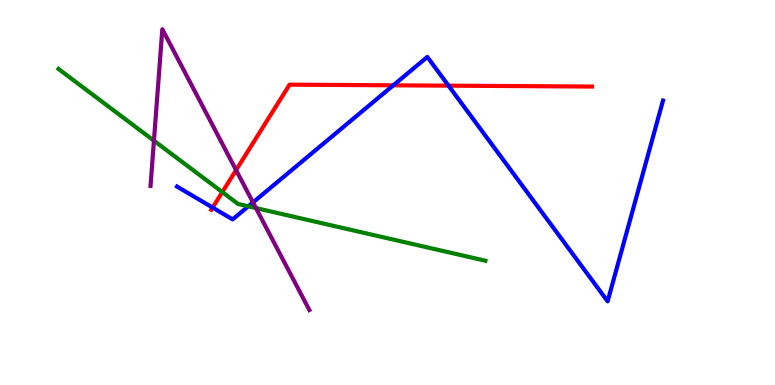[{'lines': ['blue', 'red'], 'intersections': [{'x': 2.74, 'y': 4.61}, {'x': 5.08, 'y': 7.78}, {'x': 5.79, 'y': 7.78}]}, {'lines': ['green', 'red'], 'intersections': [{'x': 2.87, 'y': 5.01}]}, {'lines': ['purple', 'red'], 'intersections': [{'x': 3.05, 'y': 5.58}]}, {'lines': ['blue', 'green'], 'intersections': [{'x': 3.2, 'y': 4.64}]}, {'lines': ['blue', 'purple'], 'intersections': [{'x': 3.26, 'y': 4.74}]}, {'lines': ['green', 'purple'], 'intersections': [{'x': 1.99, 'y': 6.35}, {'x': 3.3, 'y': 4.6}]}]